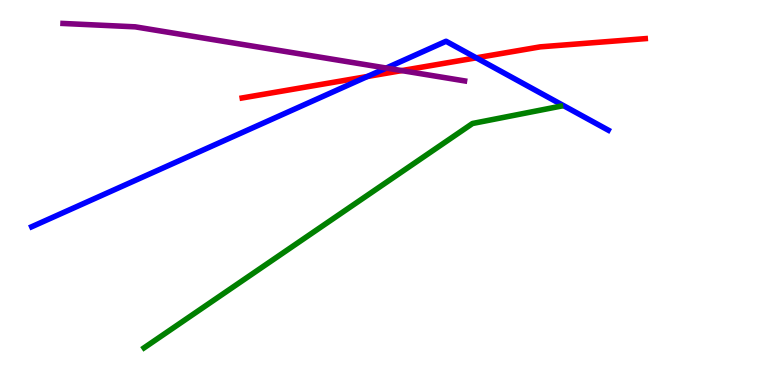[{'lines': ['blue', 'red'], 'intersections': [{'x': 4.74, 'y': 8.01}, {'x': 6.15, 'y': 8.5}]}, {'lines': ['green', 'red'], 'intersections': []}, {'lines': ['purple', 'red'], 'intersections': [{'x': 5.18, 'y': 8.17}]}, {'lines': ['blue', 'green'], 'intersections': []}, {'lines': ['blue', 'purple'], 'intersections': [{'x': 4.98, 'y': 8.23}]}, {'lines': ['green', 'purple'], 'intersections': []}]